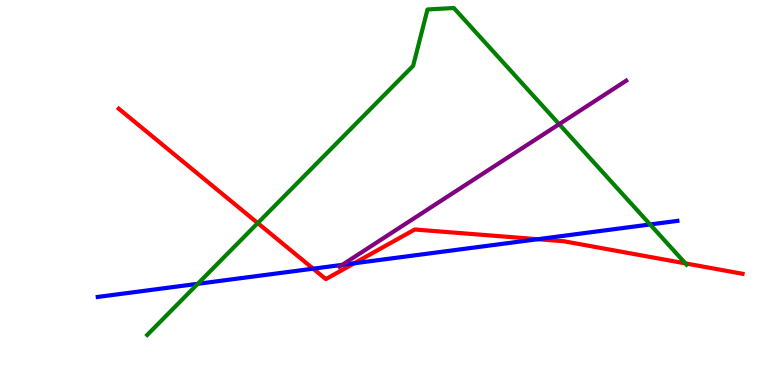[{'lines': ['blue', 'red'], 'intersections': [{'x': 4.04, 'y': 3.02}, {'x': 4.57, 'y': 3.16}, {'x': 6.94, 'y': 3.79}]}, {'lines': ['green', 'red'], 'intersections': [{'x': 3.33, 'y': 4.21}, {'x': 8.84, 'y': 3.16}]}, {'lines': ['purple', 'red'], 'intersections': []}, {'lines': ['blue', 'green'], 'intersections': [{'x': 2.55, 'y': 2.63}, {'x': 8.39, 'y': 4.17}]}, {'lines': ['blue', 'purple'], 'intersections': [{'x': 4.42, 'y': 3.12}]}, {'lines': ['green', 'purple'], 'intersections': [{'x': 7.22, 'y': 6.77}]}]